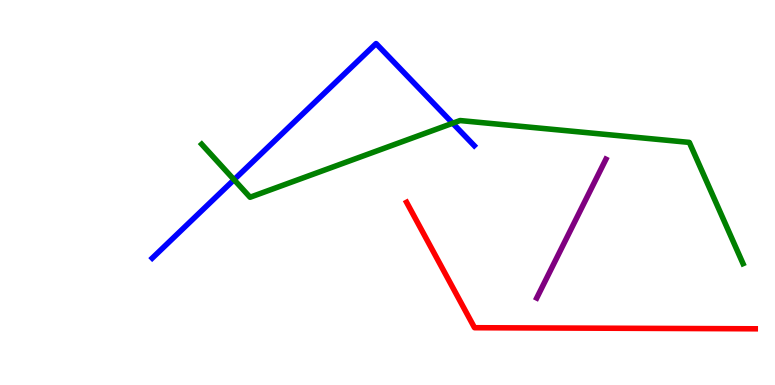[{'lines': ['blue', 'red'], 'intersections': []}, {'lines': ['green', 'red'], 'intersections': []}, {'lines': ['purple', 'red'], 'intersections': []}, {'lines': ['blue', 'green'], 'intersections': [{'x': 3.02, 'y': 5.33}, {'x': 5.84, 'y': 6.8}]}, {'lines': ['blue', 'purple'], 'intersections': []}, {'lines': ['green', 'purple'], 'intersections': []}]